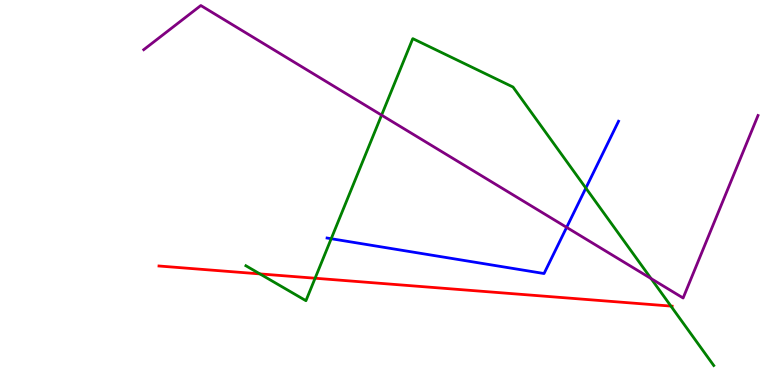[{'lines': ['blue', 'red'], 'intersections': []}, {'lines': ['green', 'red'], 'intersections': [{'x': 3.35, 'y': 2.89}, {'x': 4.07, 'y': 2.77}, {'x': 8.66, 'y': 2.05}]}, {'lines': ['purple', 'red'], 'intersections': []}, {'lines': ['blue', 'green'], 'intersections': [{'x': 4.27, 'y': 3.8}, {'x': 7.56, 'y': 5.11}]}, {'lines': ['blue', 'purple'], 'intersections': [{'x': 7.31, 'y': 4.09}]}, {'lines': ['green', 'purple'], 'intersections': [{'x': 4.92, 'y': 7.01}, {'x': 8.4, 'y': 2.76}]}]